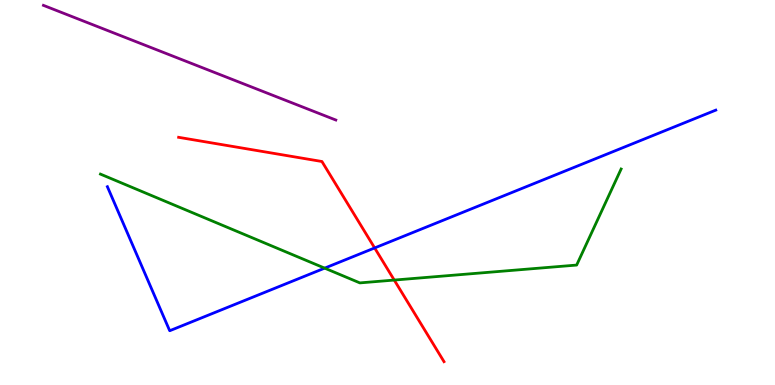[{'lines': ['blue', 'red'], 'intersections': [{'x': 4.83, 'y': 3.56}]}, {'lines': ['green', 'red'], 'intersections': [{'x': 5.09, 'y': 2.73}]}, {'lines': ['purple', 'red'], 'intersections': []}, {'lines': ['blue', 'green'], 'intersections': [{'x': 4.19, 'y': 3.04}]}, {'lines': ['blue', 'purple'], 'intersections': []}, {'lines': ['green', 'purple'], 'intersections': []}]